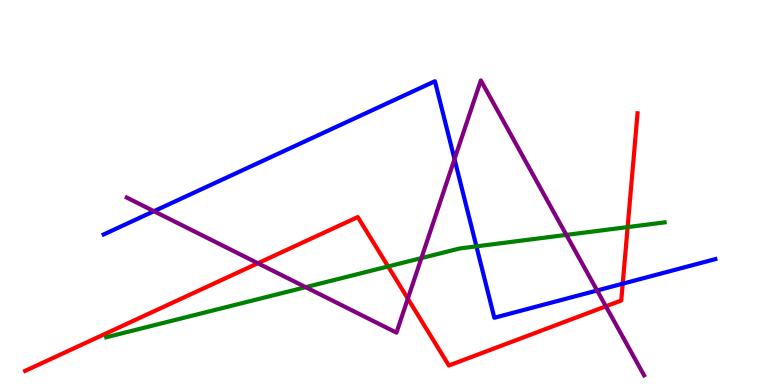[{'lines': ['blue', 'red'], 'intersections': [{'x': 8.04, 'y': 2.63}]}, {'lines': ['green', 'red'], 'intersections': [{'x': 5.01, 'y': 3.08}, {'x': 8.1, 'y': 4.1}]}, {'lines': ['purple', 'red'], 'intersections': [{'x': 3.33, 'y': 3.16}, {'x': 5.26, 'y': 2.24}, {'x': 7.82, 'y': 2.04}]}, {'lines': ['blue', 'green'], 'intersections': [{'x': 6.15, 'y': 3.6}]}, {'lines': ['blue', 'purple'], 'intersections': [{'x': 1.99, 'y': 4.51}, {'x': 5.86, 'y': 5.87}, {'x': 7.7, 'y': 2.45}]}, {'lines': ['green', 'purple'], 'intersections': [{'x': 3.94, 'y': 2.54}, {'x': 5.44, 'y': 3.3}, {'x': 7.31, 'y': 3.9}]}]